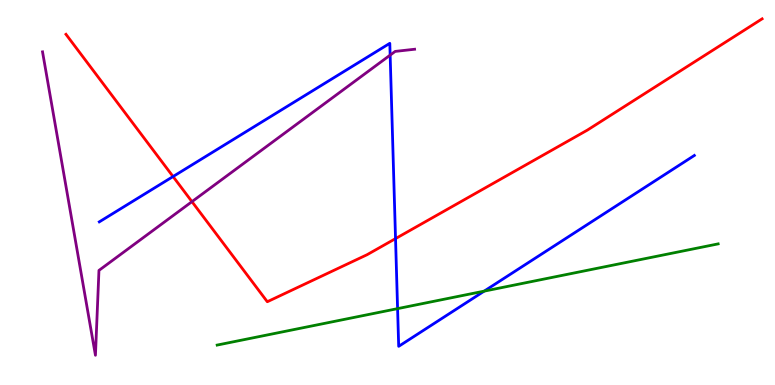[{'lines': ['blue', 'red'], 'intersections': [{'x': 2.23, 'y': 5.41}, {'x': 5.1, 'y': 3.8}]}, {'lines': ['green', 'red'], 'intersections': []}, {'lines': ['purple', 'red'], 'intersections': [{'x': 2.48, 'y': 4.76}]}, {'lines': ['blue', 'green'], 'intersections': [{'x': 5.13, 'y': 1.98}, {'x': 6.25, 'y': 2.44}]}, {'lines': ['blue', 'purple'], 'intersections': [{'x': 5.03, 'y': 8.57}]}, {'lines': ['green', 'purple'], 'intersections': []}]